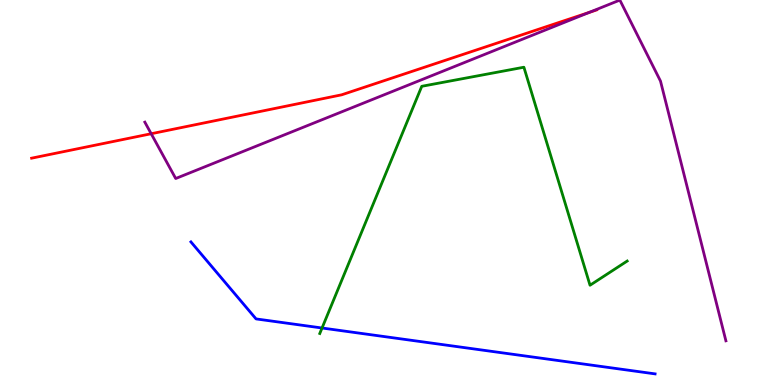[{'lines': ['blue', 'red'], 'intersections': []}, {'lines': ['green', 'red'], 'intersections': []}, {'lines': ['purple', 'red'], 'intersections': [{'x': 1.95, 'y': 6.53}, {'x': 7.6, 'y': 9.68}]}, {'lines': ['blue', 'green'], 'intersections': [{'x': 4.16, 'y': 1.48}]}, {'lines': ['blue', 'purple'], 'intersections': []}, {'lines': ['green', 'purple'], 'intersections': []}]